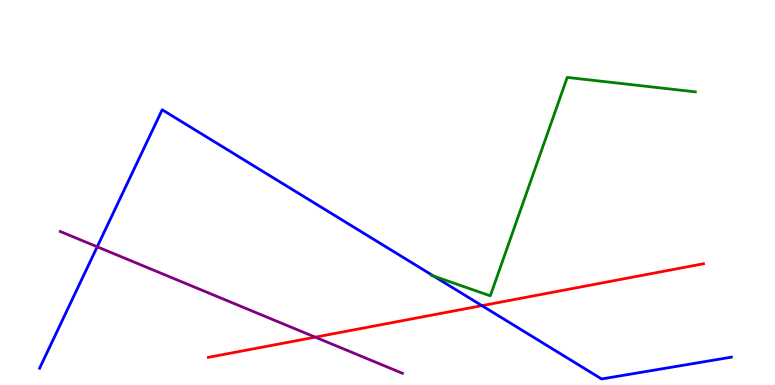[{'lines': ['blue', 'red'], 'intersections': [{'x': 6.22, 'y': 2.06}]}, {'lines': ['green', 'red'], 'intersections': []}, {'lines': ['purple', 'red'], 'intersections': [{'x': 4.07, 'y': 1.24}]}, {'lines': ['blue', 'green'], 'intersections': [{'x': 5.6, 'y': 2.83}]}, {'lines': ['blue', 'purple'], 'intersections': [{'x': 1.25, 'y': 3.59}]}, {'lines': ['green', 'purple'], 'intersections': []}]